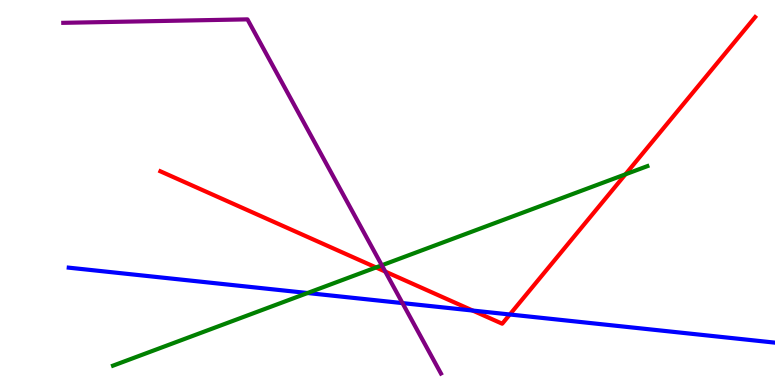[{'lines': ['blue', 'red'], 'intersections': [{'x': 6.1, 'y': 1.93}, {'x': 6.58, 'y': 1.83}]}, {'lines': ['green', 'red'], 'intersections': [{'x': 4.85, 'y': 3.05}, {'x': 8.07, 'y': 5.47}]}, {'lines': ['purple', 'red'], 'intersections': [{'x': 4.97, 'y': 2.95}]}, {'lines': ['blue', 'green'], 'intersections': [{'x': 3.97, 'y': 2.39}]}, {'lines': ['blue', 'purple'], 'intersections': [{'x': 5.19, 'y': 2.13}]}, {'lines': ['green', 'purple'], 'intersections': [{'x': 4.93, 'y': 3.11}]}]